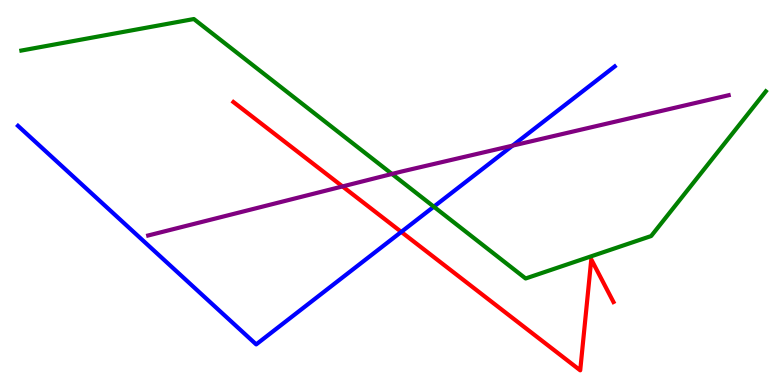[{'lines': ['blue', 'red'], 'intersections': [{'x': 5.18, 'y': 3.98}]}, {'lines': ['green', 'red'], 'intersections': []}, {'lines': ['purple', 'red'], 'intersections': [{'x': 4.42, 'y': 5.16}]}, {'lines': ['blue', 'green'], 'intersections': [{'x': 5.6, 'y': 4.63}]}, {'lines': ['blue', 'purple'], 'intersections': [{'x': 6.61, 'y': 6.22}]}, {'lines': ['green', 'purple'], 'intersections': [{'x': 5.06, 'y': 5.48}]}]